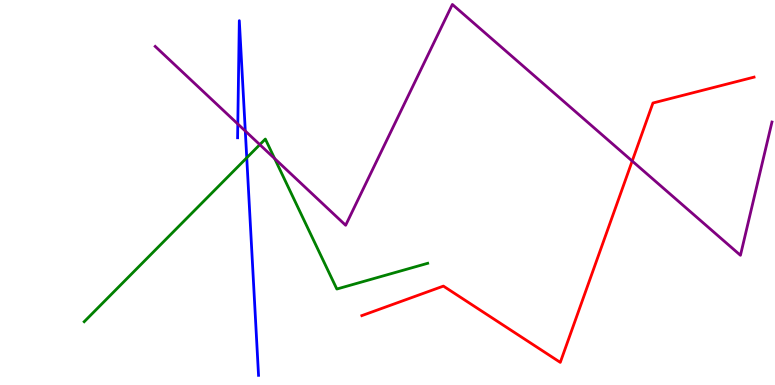[{'lines': ['blue', 'red'], 'intersections': []}, {'lines': ['green', 'red'], 'intersections': []}, {'lines': ['purple', 'red'], 'intersections': [{'x': 8.16, 'y': 5.82}]}, {'lines': ['blue', 'green'], 'intersections': [{'x': 3.18, 'y': 5.9}]}, {'lines': ['blue', 'purple'], 'intersections': [{'x': 3.07, 'y': 6.78}, {'x': 3.17, 'y': 6.6}]}, {'lines': ['green', 'purple'], 'intersections': [{'x': 3.35, 'y': 6.24}, {'x': 3.54, 'y': 5.88}]}]